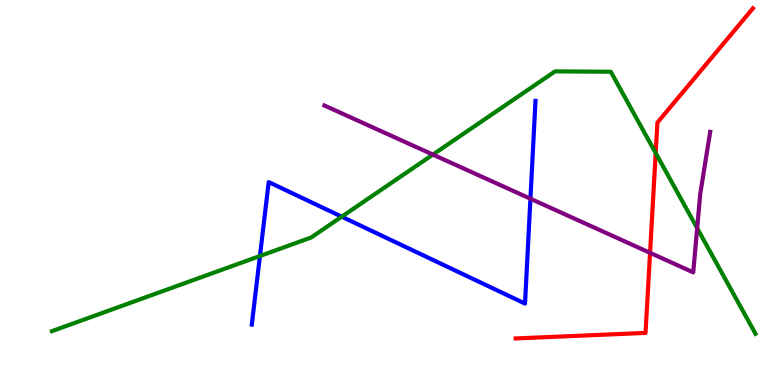[{'lines': ['blue', 'red'], 'intersections': []}, {'lines': ['green', 'red'], 'intersections': [{'x': 8.46, 'y': 6.02}]}, {'lines': ['purple', 'red'], 'intersections': [{'x': 8.39, 'y': 3.43}]}, {'lines': ['blue', 'green'], 'intersections': [{'x': 3.35, 'y': 3.35}, {'x': 4.41, 'y': 4.37}]}, {'lines': ['blue', 'purple'], 'intersections': [{'x': 6.84, 'y': 4.84}]}, {'lines': ['green', 'purple'], 'intersections': [{'x': 5.59, 'y': 5.98}, {'x': 9.0, 'y': 4.07}]}]